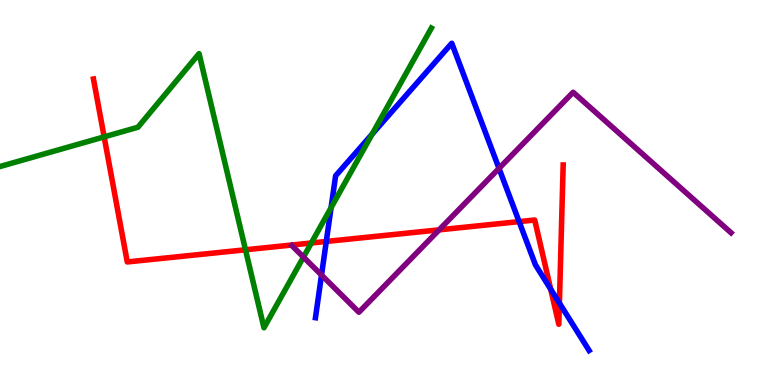[{'lines': ['blue', 'red'], 'intersections': [{'x': 4.21, 'y': 3.73}, {'x': 6.7, 'y': 4.24}, {'x': 7.11, 'y': 2.49}, {'x': 7.22, 'y': 2.13}]}, {'lines': ['green', 'red'], 'intersections': [{'x': 1.34, 'y': 6.45}, {'x': 3.17, 'y': 3.51}, {'x': 4.02, 'y': 3.69}]}, {'lines': ['purple', 'red'], 'intersections': [{'x': 5.67, 'y': 4.03}]}, {'lines': ['blue', 'green'], 'intersections': [{'x': 4.27, 'y': 4.61}, {'x': 4.8, 'y': 6.52}]}, {'lines': ['blue', 'purple'], 'intersections': [{'x': 4.15, 'y': 2.86}, {'x': 6.44, 'y': 5.63}]}, {'lines': ['green', 'purple'], 'intersections': [{'x': 3.92, 'y': 3.32}]}]